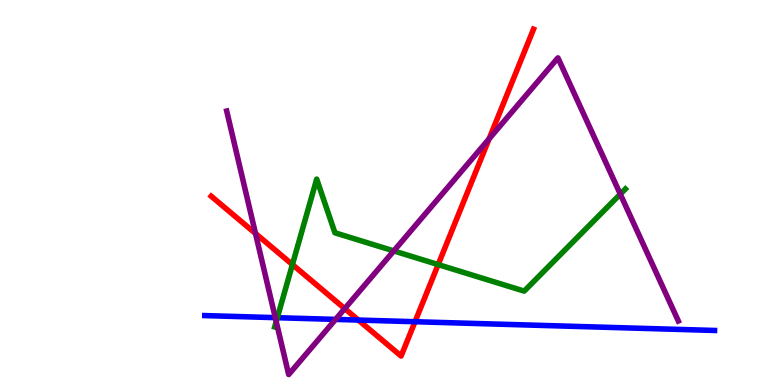[{'lines': ['blue', 'red'], 'intersections': [{'x': 4.62, 'y': 1.69}, {'x': 5.36, 'y': 1.64}]}, {'lines': ['green', 'red'], 'intersections': [{'x': 3.77, 'y': 3.13}, {'x': 5.65, 'y': 3.13}]}, {'lines': ['purple', 'red'], 'intersections': [{'x': 3.3, 'y': 3.94}, {'x': 4.45, 'y': 1.98}, {'x': 6.31, 'y': 6.39}]}, {'lines': ['blue', 'green'], 'intersections': [{'x': 3.58, 'y': 1.75}]}, {'lines': ['blue', 'purple'], 'intersections': [{'x': 3.55, 'y': 1.75}, {'x': 4.33, 'y': 1.7}]}, {'lines': ['green', 'purple'], 'intersections': [{'x': 3.56, 'y': 1.65}, {'x': 5.08, 'y': 3.48}, {'x': 8.0, 'y': 4.96}]}]